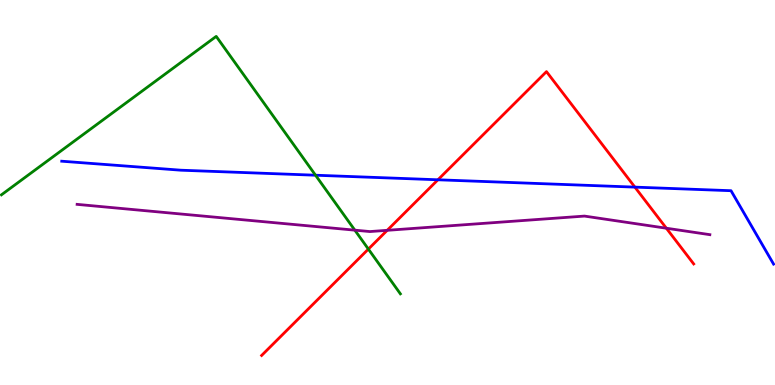[{'lines': ['blue', 'red'], 'intersections': [{'x': 5.65, 'y': 5.33}, {'x': 8.19, 'y': 5.14}]}, {'lines': ['green', 'red'], 'intersections': [{'x': 4.75, 'y': 3.53}]}, {'lines': ['purple', 'red'], 'intersections': [{'x': 5.0, 'y': 4.02}, {'x': 8.6, 'y': 4.07}]}, {'lines': ['blue', 'green'], 'intersections': [{'x': 4.07, 'y': 5.45}]}, {'lines': ['blue', 'purple'], 'intersections': []}, {'lines': ['green', 'purple'], 'intersections': [{'x': 4.58, 'y': 4.02}]}]